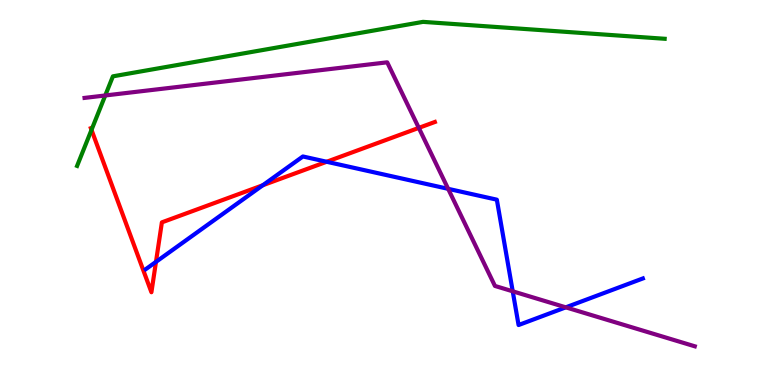[{'lines': ['blue', 'red'], 'intersections': [{'x': 2.01, 'y': 3.2}, {'x': 3.39, 'y': 5.19}, {'x': 4.22, 'y': 5.8}]}, {'lines': ['green', 'red'], 'intersections': [{'x': 1.18, 'y': 6.63}]}, {'lines': ['purple', 'red'], 'intersections': [{'x': 5.4, 'y': 6.68}]}, {'lines': ['blue', 'green'], 'intersections': []}, {'lines': ['blue', 'purple'], 'intersections': [{'x': 5.78, 'y': 5.1}, {'x': 6.62, 'y': 2.43}, {'x': 7.3, 'y': 2.02}]}, {'lines': ['green', 'purple'], 'intersections': [{'x': 1.36, 'y': 7.52}]}]